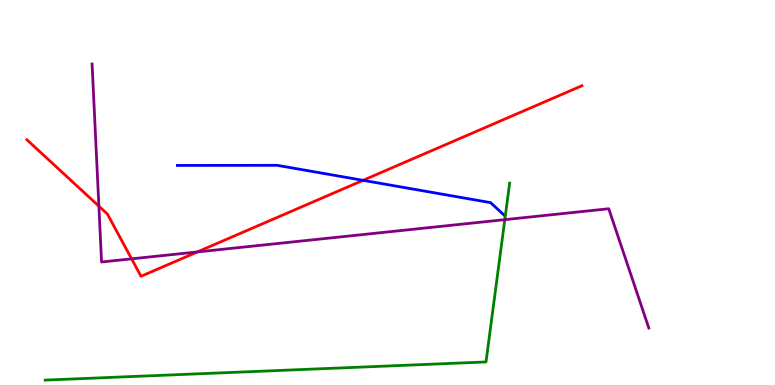[{'lines': ['blue', 'red'], 'intersections': [{'x': 4.68, 'y': 5.32}]}, {'lines': ['green', 'red'], 'intersections': []}, {'lines': ['purple', 'red'], 'intersections': [{'x': 1.28, 'y': 4.65}, {'x': 1.7, 'y': 3.28}, {'x': 2.55, 'y': 3.46}]}, {'lines': ['blue', 'green'], 'intersections': []}, {'lines': ['blue', 'purple'], 'intersections': []}, {'lines': ['green', 'purple'], 'intersections': [{'x': 6.51, 'y': 4.29}]}]